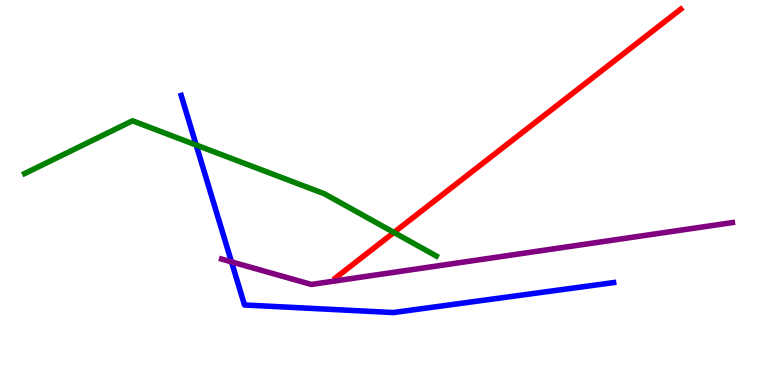[{'lines': ['blue', 'red'], 'intersections': []}, {'lines': ['green', 'red'], 'intersections': [{'x': 5.08, 'y': 3.96}]}, {'lines': ['purple', 'red'], 'intersections': []}, {'lines': ['blue', 'green'], 'intersections': [{'x': 2.53, 'y': 6.23}]}, {'lines': ['blue', 'purple'], 'intersections': [{'x': 2.99, 'y': 3.2}]}, {'lines': ['green', 'purple'], 'intersections': []}]